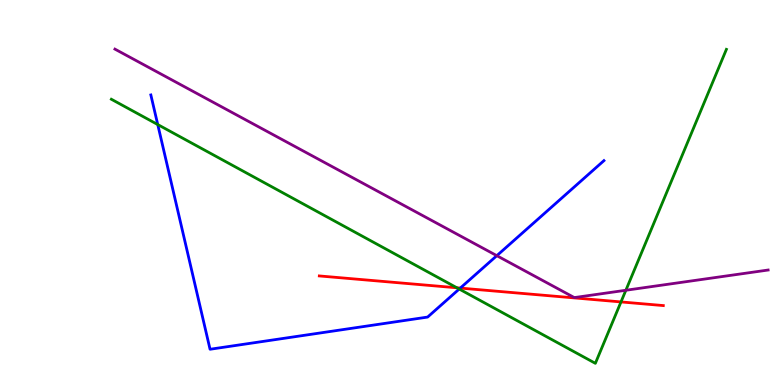[{'lines': ['blue', 'red'], 'intersections': [{'x': 5.94, 'y': 2.52}]}, {'lines': ['green', 'red'], 'intersections': [{'x': 5.9, 'y': 2.52}, {'x': 8.01, 'y': 2.16}]}, {'lines': ['purple', 'red'], 'intersections': []}, {'lines': ['blue', 'green'], 'intersections': [{'x': 2.04, 'y': 6.76}, {'x': 5.93, 'y': 2.49}]}, {'lines': ['blue', 'purple'], 'intersections': [{'x': 6.41, 'y': 3.36}]}, {'lines': ['green', 'purple'], 'intersections': [{'x': 8.08, 'y': 2.46}]}]